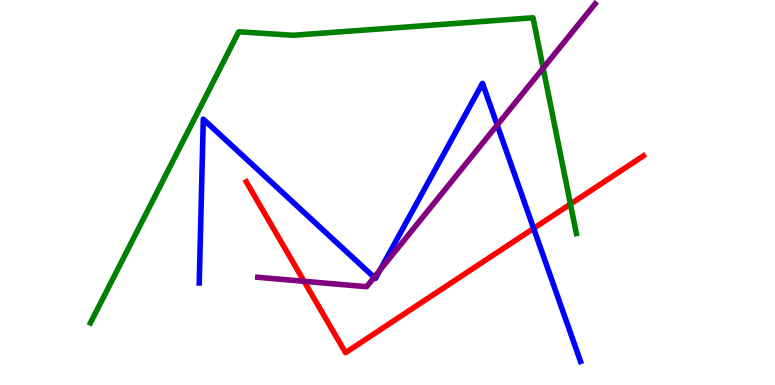[{'lines': ['blue', 'red'], 'intersections': [{'x': 6.89, 'y': 4.07}]}, {'lines': ['green', 'red'], 'intersections': [{'x': 7.36, 'y': 4.7}]}, {'lines': ['purple', 'red'], 'intersections': [{'x': 3.92, 'y': 2.69}]}, {'lines': ['blue', 'green'], 'intersections': []}, {'lines': ['blue', 'purple'], 'intersections': [{'x': 4.83, 'y': 2.8}, {'x': 4.9, 'y': 2.98}, {'x': 6.42, 'y': 6.75}]}, {'lines': ['green', 'purple'], 'intersections': [{'x': 7.01, 'y': 8.23}]}]